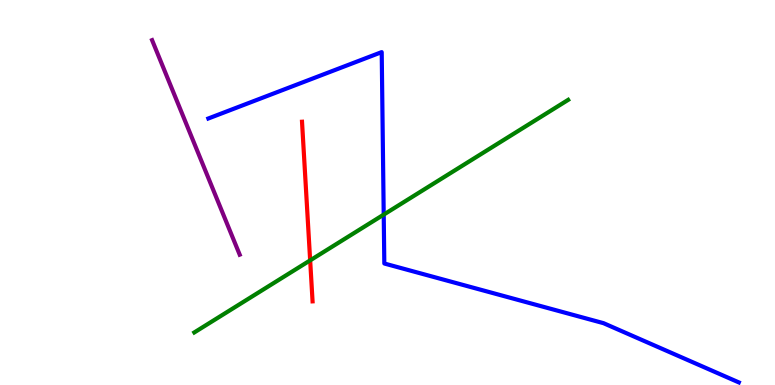[{'lines': ['blue', 'red'], 'intersections': []}, {'lines': ['green', 'red'], 'intersections': [{'x': 4.0, 'y': 3.24}]}, {'lines': ['purple', 'red'], 'intersections': []}, {'lines': ['blue', 'green'], 'intersections': [{'x': 4.95, 'y': 4.43}]}, {'lines': ['blue', 'purple'], 'intersections': []}, {'lines': ['green', 'purple'], 'intersections': []}]